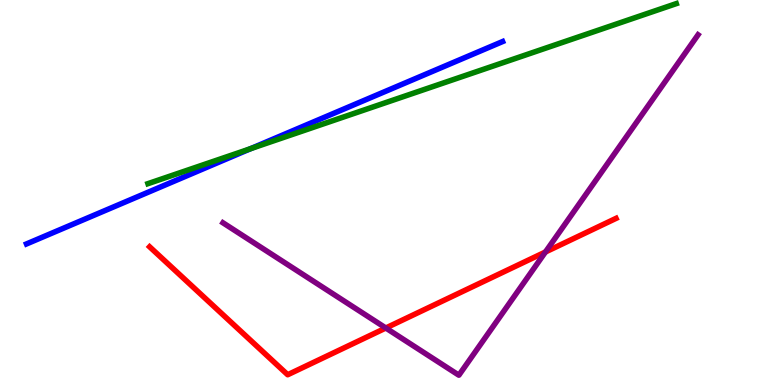[{'lines': ['blue', 'red'], 'intersections': []}, {'lines': ['green', 'red'], 'intersections': []}, {'lines': ['purple', 'red'], 'intersections': [{'x': 4.98, 'y': 1.48}, {'x': 7.04, 'y': 3.45}]}, {'lines': ['blue', 'green'], 'intersections': [{'x': 3.23, 'y': 6.14}]}, {'lines': ['blue', 'purple'], 'intersections': []}, {'lines': ['green', 'purple'], 'intersections': []}]